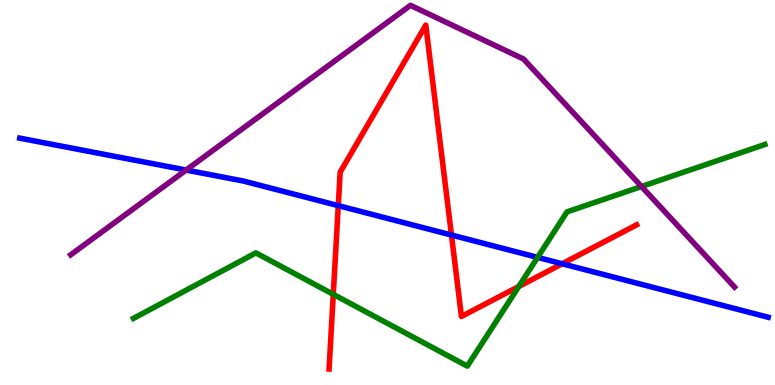[{'lines': ['blue', 'red'], 'intersections': [{'x': 4.36, 'y': 4.66}, {'x': 5.83, 'y': 3.9}, {'x': 7.25, 'y': 3.15}]}, {'lines': ['green', 'red'], 'intersections': [{'x': 4.3, 'y': 2.36}, {'x': 6.69, 'y': 2.56}]}, {'lines': ['purple', 'red'], 'intersections': []}, {'lines': ['blue', 'green'], 'intersections': [{'x': 6.94, 'y': 3.31}]}, {'lines': ['blue', 'purple'], 'intersections': [{'x': 2.4, 'y': 5.58}]}, {'lines': ['green', 'purple'], 'intersections': [{'x': 8.28, 'y': 5.16}]}]